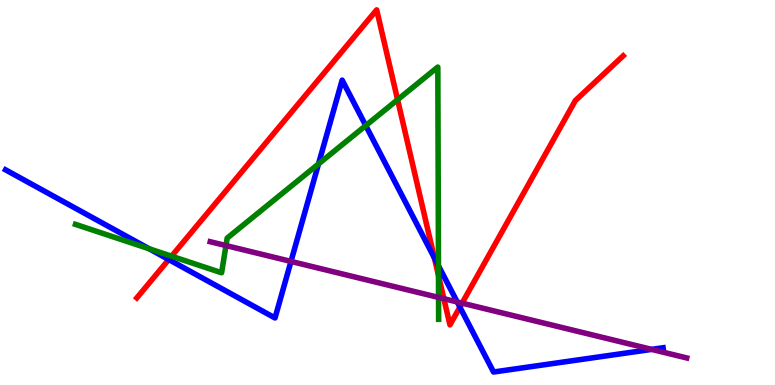[{'lines': ['blue', 'red'], 'intersections': [{'x': 2.18, 'y': 3.26}, {'x': 5.6, 'y': 3.3}, {'x': 5.93, 'y': 2.02}]}, {'lines': ['green', 'red'], 'intersections': [{'x': 2.21, 'y': 3.35}, {'x': 5.13, 'y': 7.41}, {'x': 5.66, 'y': 2.84}]}, {'lines': ['purple', 'red'], 'intersections': [{'x': 5.73, 'y': 2.24}, {'x': 5.96, 'y': 2.13}]}, {'lines': ['blue', 'green'], 'intersections': [{'x': 1.93, 'y': 3.54}, {'x': 4.11, 'y': 5.74}, {'x': 4.72, 'y': 6.74}, {'x': 5.66, 'y': 3.1}]}, {'lines': ['blue', 'purple'], 'intersections': [{'x': 3.75, 'y': 3.21}, {'x': 5.9, 'y': 2.16}, {'x': 8.41, 'y': 0.925}]}, {'lines': ['green', 'purple'], 'intersections': [{'x': 2.92, 'y': 3.62}, {'x': 5.66, 'y': 2.27}]}]